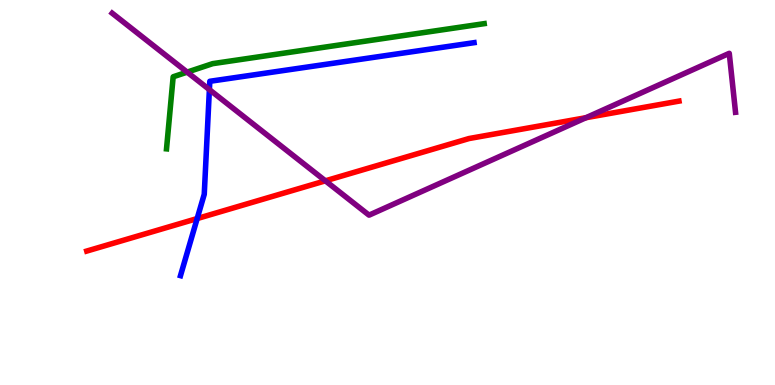[{'lines': ['blue', 'red'], 'intersections': [{'x': 2.54, 'y': 4.32}]}, {'lines': ['green', 'red'], 'intersections': []}, {'lines': ['purple', 'red'], 'intersections': [{'x': 4.2, 'y': 5.3}, {'x': 7.56, 'y': 6.94}]}, {'lines': ['blue', 'green'], 'intersections': []}, {'lines': ['blue', 'purple'], 'intersections': [{'x': 2.7, 'y': 7.67}]}, {'lines': ['green', 'purple'], 'intersections': [{'x': 2.41, 'y': 8.13}]}]